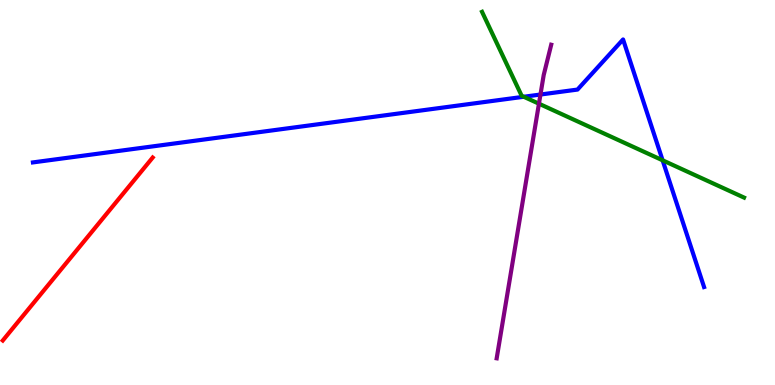[{'lines': ['blue', 'red'], 'intersections': []}, {'lines': ['green', 'red'], 'intersections': []}, {'lines': ['purple', 'red'], 'intersections': []}, {'lines': ['blue', 'green'], 'intersections': [{'x': 6.76, 'y': 7.49}, {'x': 8.55, 'y': 5.84}]}, {'lines': ['blue', 'purple'], 'intersections': [{'x': 6.97, 'y': 7.54}]}, {'lines': ['green', 'purple'], 'intersections': [{'x': 6.95, 'y': 7.31}]}]